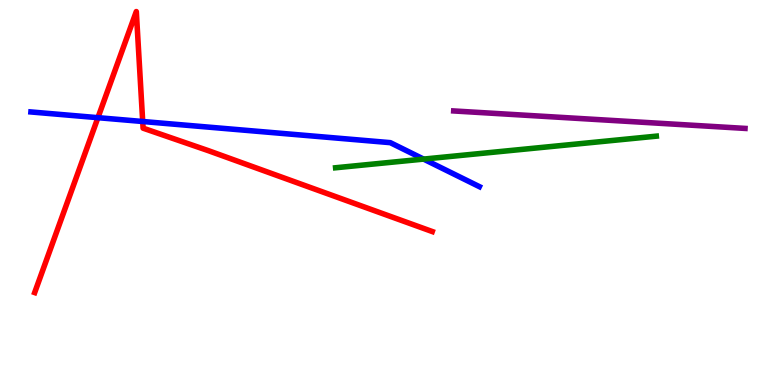[{'lines': ['blue', 'red'], 'intersections': [{'x': 1.26, 'y': 6.94}, {'x': 1.84, 'y': 6.84}]}, {'lines': ['green', 'red'], 'intersections': []}, {'lines': ['purple', 'red'], 'intersections': []}, {'lines': ['blue', 'green'], 'intersections': [{'x': 5.47, 'y': 5.87}]}, {'lines': ['blue', 'purple'], 'intersections': []}, {'lines': ['green', 'purple'], 'intersections': []}]